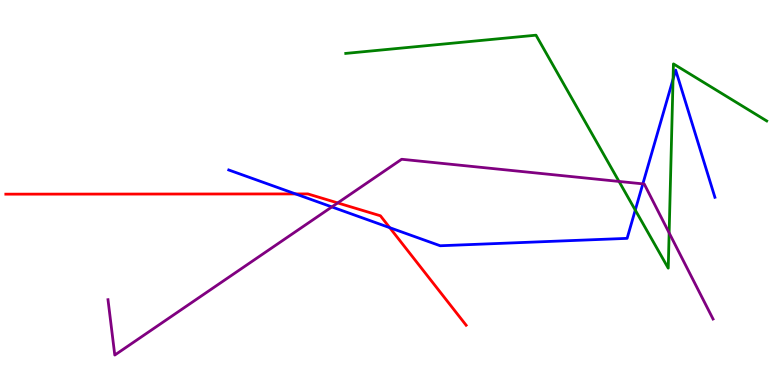[{'lines': ['blue', 'red'], 'intersections': [{'x': 3.81, 'y': 4.96}, {'x': 5.03, 'y': 4.09}]}, {'lines': ['green', 'red'], 'intersections': []}, {'lines': ['purple', 'red'], 'intersections': [{'x': 4.36, 'y': 4.73}]}, {'lines': ['blue', 'green'], 'intersections': [{'x': 8.2, 'y': 4.54}, {'x': 8.68, 'y': 7.94}]}, {'lines': ['blue', 'purple'], 'intersections': [{'x': 4.28, 'y': 4.63}, {'x': 8.29, 'y': 5.22}]}, {'lines': ['green', 'purple'], 'intersections': [{'x': 7.99, 'y': 5.29}, {'x': 8.63, 'y': 3.95}]}]